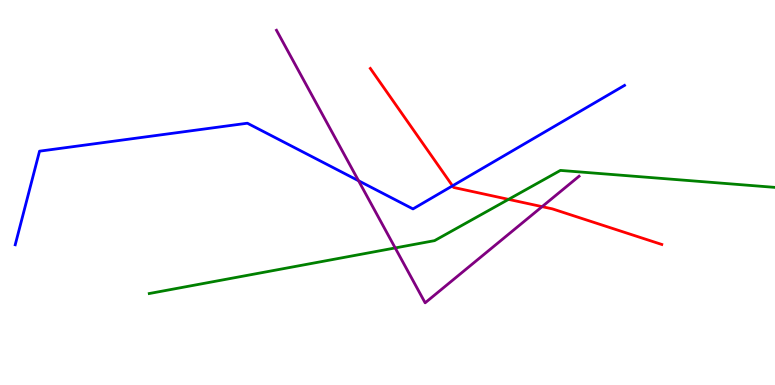[{'lines': ['blue', 'red'], 'intersections': [{'x': 5.84, 'y': 5.17}]}, {'lines': ['green', 'red'], 'intersections': [{'x': 6.56, 'y': 4.82}]}, {'lines': ['purple', 'red'], 'intersections': [{'x': 6.99, 'y': 4.63}]}, {'lines': ['blue', 'green'], 'intersections': []}, {'lines': ['blue', 'purple'], 'intersections': [{'x': 4.63, 'y': 5.31}]}, {'lines': ['green', 'purple'], 'intersections': [{'x': 5.1, 'y': 3.56}]}]